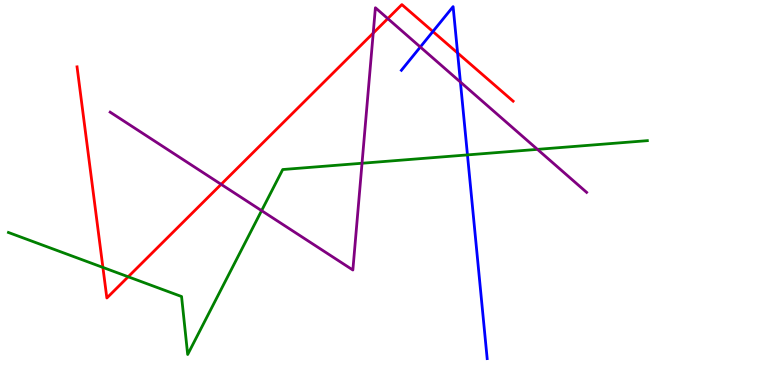[{'lines': ['blue', 'red'], 'intersections': [{'x': 5.59, 'y': 9.18}, {'x': 5.9, 'y': 8.62}]}, {'lines': ['green', 'red'], 'intersections': [{'x': 1.33, 'y': 3.05}, {'x': 1.65, 'y': 2.81}]}, {'lines': ['purple', 'red'], 'intersections': [{'x': 2.85, 'y': 5.21}, {'x': 4.82, 'y': 9.14}, {'x': 5.0, 'y': 9.52}]}, {'lines': ['blue', 'green'], 'intersections': [{'x': 6.03, 'y': 5.98}]}, {'lines': ['blue', 'purple'], 'intersections': [{'x': 5.42, 'y': 8.78}, {'x': 5.94, 'y': 7.87}]}, {'lines': ['green', 'purple'], 'intersections': [{'x': 3.38, 'y': 4.53}, {'x': 4.67, 'y': 5.76}, {'x': 6.93, 'y': 6.12}]}]